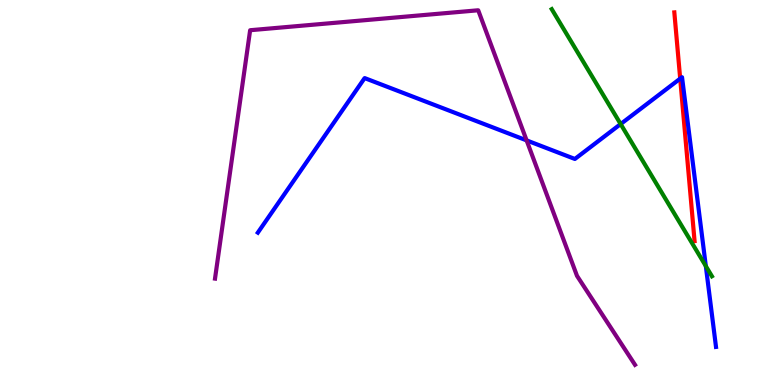[{'lines': ['blue', 'red'], 'intersections': [{'x': 8.78, 'y': 7.96}]}, {'lines': ['green', 'red'], 'intersections': []}, {'lines': ['purple', 'red'], 'intersections': []}, {'lines': ['blue', 'green'], 'intersections': [{'x': 8.01, 'y': 6.78}, {'x': 9.11, 'y': 3.09}]}, {'lines': ['blue', 'purple'], 'intersections': [{'x': 6.8, 'y': 6.35}]}, {'lines': ['green', 'purple'], 'intersections': []}]